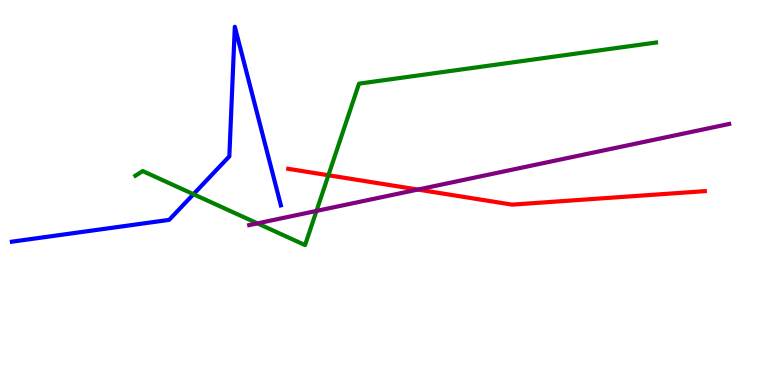[{'lines': ['blue', 'red'], 'intersections': []}, {'lines': ['green', 'red'], 'intersections': [{'x': 4.24, 'y': 5.45}]}, {'lines': ['purple', 'red'], 'intersections': [{'x': 5.39, 'y': 5.08}]}, {'lines': ['blue', 'green'], 'intersections': [{'x': 2.5, 'y': 4.96}]}, {'lines': ['blue', 'purple'], 'intersections': []}, {'lines': ['green', 'purple'], 'intersections': [{'x': 3.32, 'y': 4.2}, {'x': 4.08, 'y': 4.52}]}]